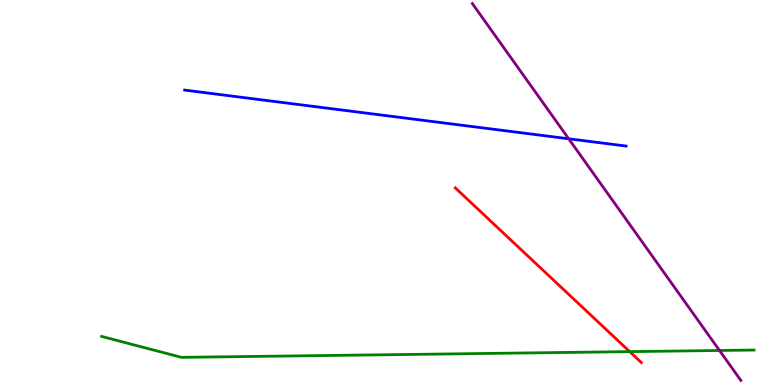[{'lines': ['blue', 'red'], 'intersections': []}, {'lines': ['green', 'red'], 'intersections': [{'x': 8.13, 'y': 0.867}]}, {'lines': ['purple', 'red'], 'intersections': []}, {'lines': ['blue', 'green'], 'intersections': []}, {'lines': ['blue', 'purple'], 'intersections': [{'x': 7.34, 'y': 6.4}]}, {'lines': ['green', 'purple'], 'intersections': [{'x': 9.28, 'y': 0.897}]}]